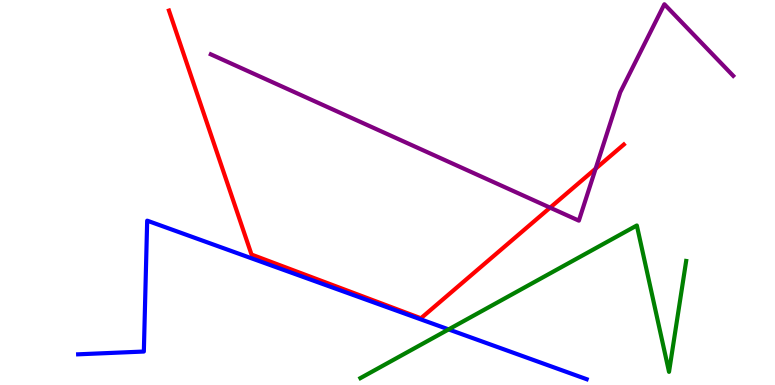[{'lines': ['blue', 'red'], 'intersections': []}, {'lines': ['green', 'red'], 'intersections': []}, {'lines': ['purple', 'red'], 'intersections': [{'x': 7.1, 'y': 4.61}, {'x': 7.69, 'y': 5.62}]}, {'lines': ['blue', 'green'], 'intersections': [{'x': 5.79, 'y': 1.44}]}, {'lines': ['blue', 'purple'], 'intersections': []}, {'lines': ['green', 'purple'], 'intersections': []}]